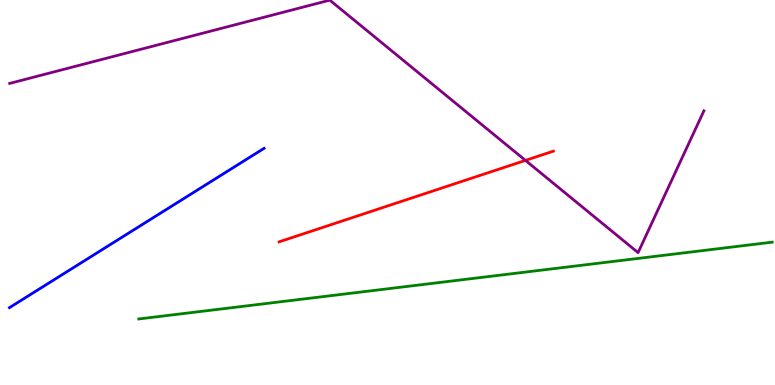[{'lines': ['blue', 'red'], 'intersections': []}, {'lines': ['green', 'red'], 'intersections': []}, {'lines': ['purple', 'red'], 'intersections': [{'x': 6.78, 'y': 5.83}]}, {'lines': ['blue', 'green'], 'intersections': []}, {'lines': ['blue', 'purple'], 'intersections': []}, {'lines': ['green', 'purple'], 'intersections': []}]